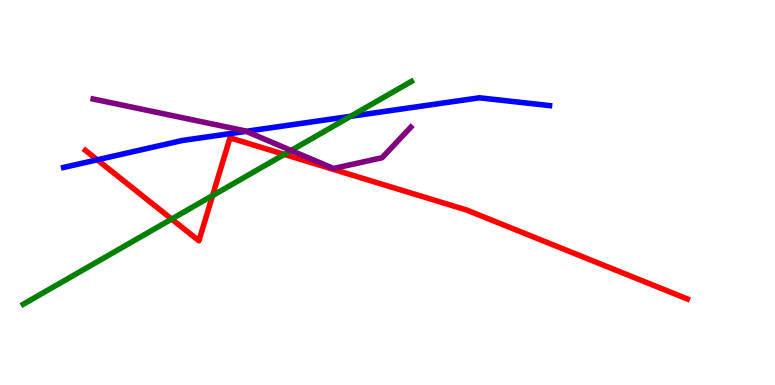[{'lines': ['blue', 'red'], 'intersections': [{'x': 1.25, 'y': 5.85}]}, {'lines': ['green', 'red'], 'intersections': [{'x': 2.21, 'y': 4.31}, {'x': 2.74, 'y': 4.92}, {'x': 3.67, 'y': 5.99}]}, {'lines': ['purple', 'red'], 'intersections': []}, {'lines': ['blue', 'green'], 'intersections': [{'x': 4.52, 'y': 6.98}]}, {'lines': ['blue', 'purple'], 'intersections': [{'x': 3.18, 'y': 6.59}]}, {'lines': ['green', 'purple'], 'intersections': [{'x': 3.76, 'y': 6.09}]}]